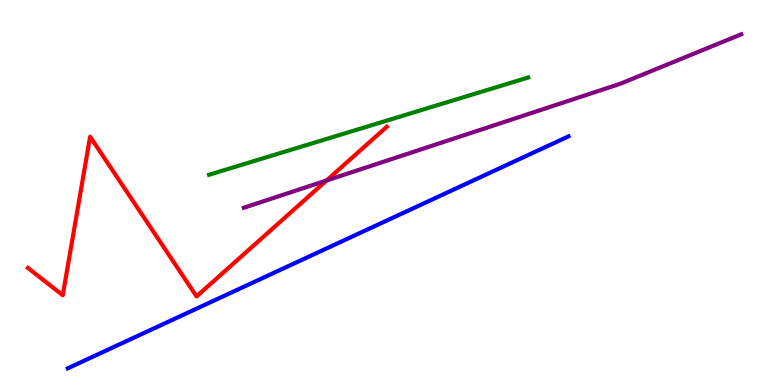[{'lines': ['blue', 'red'], 'intersections': []}, {'lines': ['green', 'red'], 'intersections': []}, {'lines': ['purple', 'red'], 'intersections': [{'x': 4.21, 'y': 5.31}]}, {'lines': ['blue', 'green'], 'intersections': []}, {'lines': ['blue', 'purple'], 'intersections': []}, {'lines': ['green', 'purple'], 'intersections': []}]